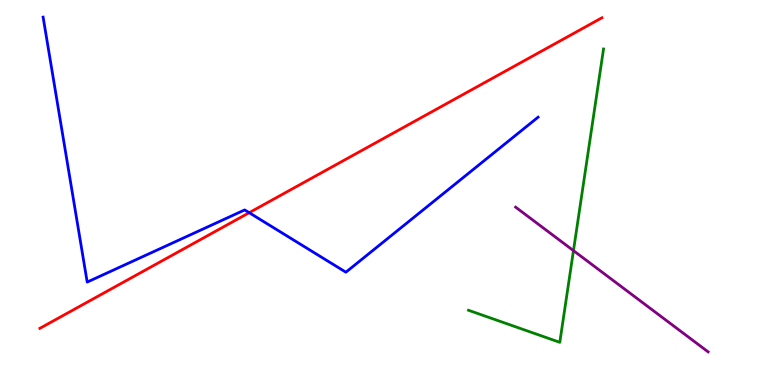[{'lines': ['blue', 'red'], 'intersections': [{'x': 3.22, 'y': 4.48}]}, {'lines': ['green', 'red'], 'intersections': []}, {'lines': ['purple', 'red'], 'intersections': []}, {'lines': ['blue', 'green'], 'intersections': []}, {'lines': ['blue', 'purple'], 'intersections': []}, {'lines': ['green', 'purple'], 'intersections': [{'x': 7.4, 'y': 3.49}]}]